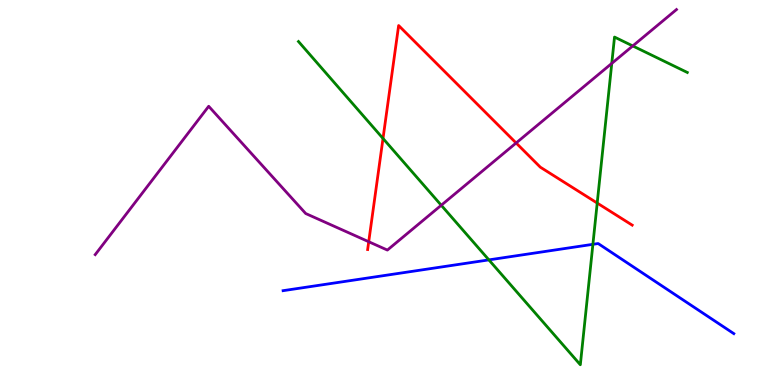[{'lines': ['blue', 'red'], 'intersections': []}, {'lines': ['green', 'red'], 'intersections': [{'x': 4.94, 'y': 6.4}, {'x': 7.71, 'y': 4.73}]}, {'lines': ['purple', 'red'], 'intersections': [{'x': 4.76, 'y': 3.72}, {'x': 6.66, 'y': 6.29}]}, {'lines': ['blue', 'green'], 'intersections': [{'x': 6.31, 'y': 3.25}, {'x': 7.65, 'y': 3.65}]}, {'lines': ['blue', 'purple'], 'intersections': []}, {'lines': ['green', 'purple'], 'intersections': [{'x': 5.69, 'y': 4.67}, {'x': 7.89, 'y': 8.35}, {'x': 8.16, 'y': 8.81}]}]